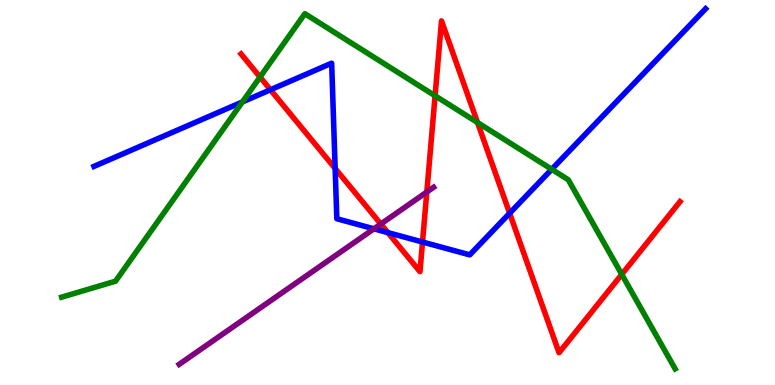[{'lines': ['blue', 'red'], 'intersections': [{'x': 3.49, 'y': 7.67}, {'x': 4.32, 'y': 5.62}, {'x': 5.0, 'y': 3.96}, {'x': 5.45, 'y': 3.71}, {'x': 6.58, 'y': 4.46}]}, {'lines': ['green', 'red'], 'intersections': [{'x': 3.36, 'y': 8.0}, {'x': 5.61, 'y': 7.51}, {'x': 6.16, 'y': 6.82}, {'x': 8.02, 'y': 2.87}]}, {'lines': ['purple', 'red'], 'intersections': [{'x': 4.91, 'y': 4.18}, {'x': 5.51, 'y': 5.01}]}, {'lines': ['blue', 'green'], 'intersections': [{'x': 3.13, 'y': 7.35}, {'x': 7.12, 'y': 5.6}]}, {'lines': ['blue', 'purple'], 'intersections': [{'x': 4.82, 'y': 4.06}]}, {'lines': ['green', 'purple'], 'intersections': []}]